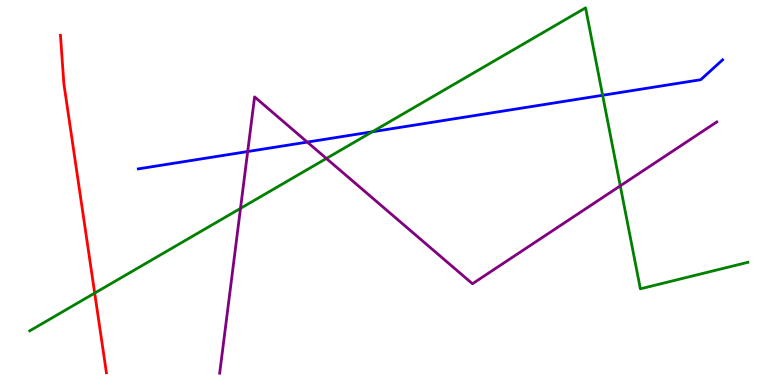[{'lines': ['blue', 'red'], 'intersections': []}, {'lines': ['green', 'red'], 'intersections': [{'x': 1.22, 'y': 2.39}]}, {'lines': ['purple', 'red'], 'intersections': []}, {'lines': ['blue', 'green'], 'intersections': [{'x': 4.8, 'y': 6.58}, {'x': 7.78, 'y': 7.53}]}, {'lines': ['blue', 'purple'], 'intersections': [{'x': 3.2, 'y': 6.06}, {'x': 3.96, 'y': 6.31}]}, {'lines': ['green', 'purple'], 'intersections': [{'x': 3.1, 'y': 4.59}, {'x': 4.21, 'y': 5.88}, {'x': 8.0, 'y': 5.17}]}]